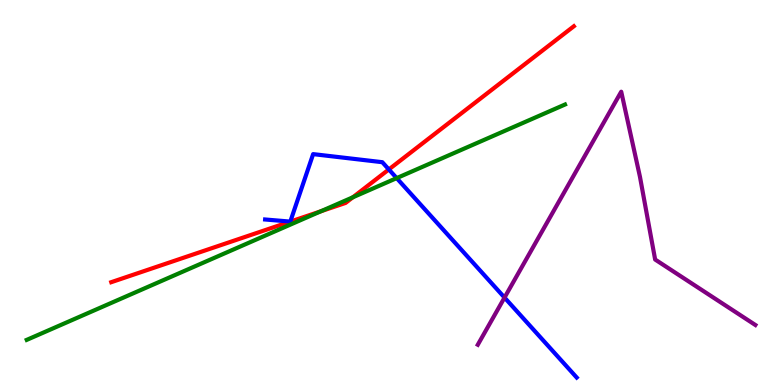[{'lines': ['blue', 'red'], 'intersections': [{'x': 5.02, 'y': 5.6}]}, {'lines': ['green', 'red'], 'intersections': [{'x': 4.14, 'y': 4.51}, {'x': 4.55, 'y': 4.88}]}, {'lines': ['purple', 'red'], 'intersections': []}, {'lines': ['blue', 'green'], 'intersections': [{'x': 5.12, 'y': 5.37}]}, {'lines': ['blue', 'purple'], 'intersections': [{'x': 6.51, 'y': 2.27}]}, {'lines': ['green', 'purple'], 'intersections': []}]